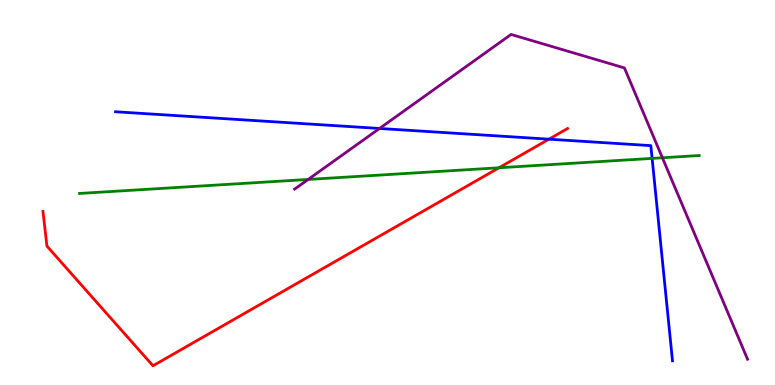[{'lines': ['blue', 'red'], 'intersections': [{'x': 7.08, 'y': 6.38}]}, {'lines': ['green', 'red'], 'intersections': [{'x': 6.44, 'y': 5.64}]}, {'lines': ['purple', 'red'], 'intersections': []}, {'lines': ['blue', 'green'], 'intersections': [{'x': 8.41, 'y': 5.89}]}, {'lines': ['blue', 'purple'], 'intersections': [{'x': 4.9, 'y': 6.66}]}, {'lines': ['green', 'purple'], 'intersections': [{'x': 3.98, 'y': 5.34}, {'x': 8.55, 'y': 5.9}]}]